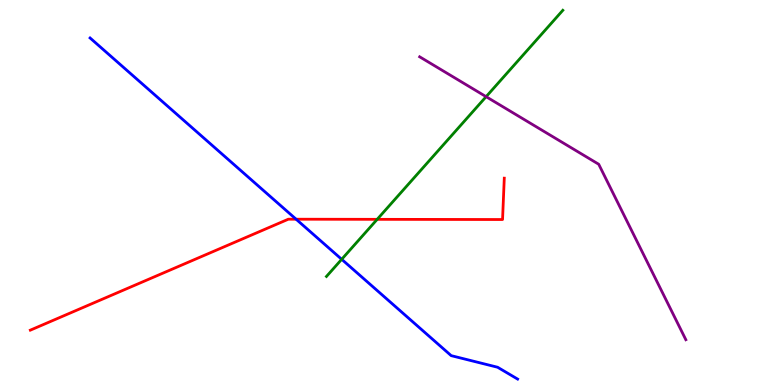[{'lines': ['blue', 'red'], 'intersections': [{'x': 3.82, 'y': 4.31}]}, {'lines': ['green', 'red'], 'intersections': [{'x': 4.87, 'y': 4.3}]}, {'lines': ['purple', 'red'], 'intersections': []}, {'lines': ['blue', 'green'], 'intersections': [{'x': 4.41, 'y': 3.26}]}, {'lines': ['blue', 'purple'], 'intersections': []}, {'lines': ['green', 'purple'], 'intersections': [{'x': 6.27, 'y': 7.49}]}]